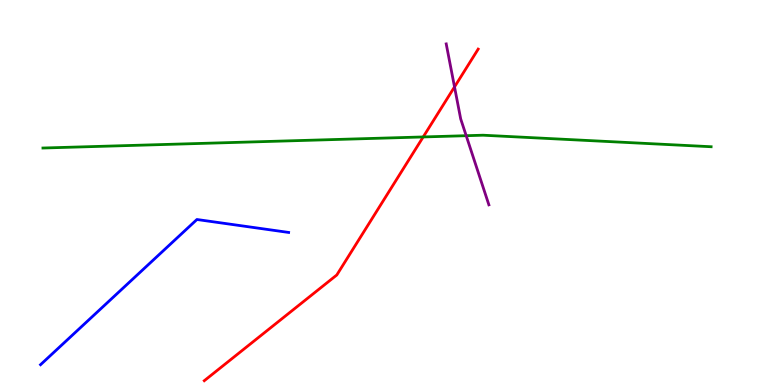[{'lines': ['blue', 'red'], 'intersections': []}, {'lines': ['green', 'red'], 'intersections': [{'x': 5.46, 'y': 6.44}]}, {'lines': ['purple', 'red'], 'intersections': [{'x': 5.86, 'y': 7.74}]}, {'lines': ['blue', 'green'], 'intersections': []}, {'lines': ['blue', 'purple'], 'intersections': []}, {'lines': ['green', 'purple'], 'intersections': [{'x': 6.02, 'y': 6.48}]}]